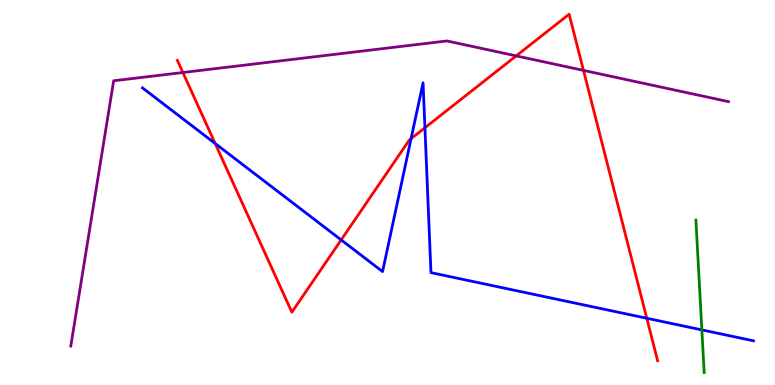[{'lines': ['blue', 'red'], 'intersections': [{'x': 2.78, 'y': 6.27}, {'x': 4.4, 'y': 3.77}, {'x': 5.3, 'y': 6.4}, {'x': 5.48, 'y': 6.68}, {'x': 8.35, 'y': 1.73}]}, {'lines': ['green', 'red'], 'intersections': []}, {'lines': ['purple', 'red'], 'intersections': [{'x': 2.36, 'y': 8.12}, {'x': 6.66, 'y': 8.55}, {'x': 7.53, 'y': 8.17}]}, {'lines': ['blue', 'green'], 'intersections': [{'x': 9.06, 'y': 1.43}]}, {'lines': ['blue', 'purple'], 'intersections': []}, {'lines': ['green', 'purple'], 'intersections': []}]